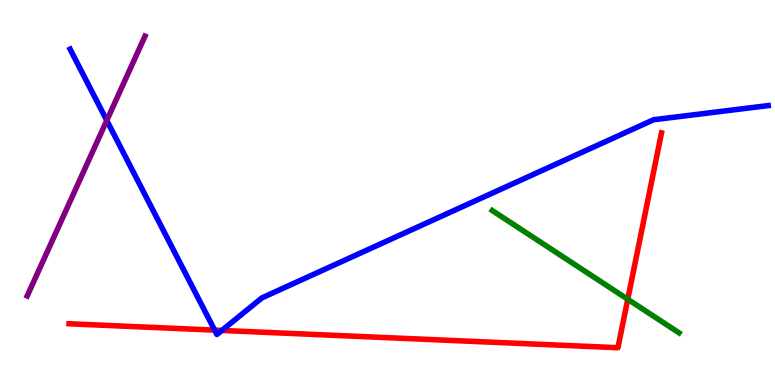[{'lines': ['blue', 'red'], 'intersections': [{'x': 2.77, 'y': 1.43}, {'x': 2.86, 'y': 1.42}]}, {'lines': ['green', 'red'], 'intersections': [{'x': 8.1, 'y': 2.23}]}, {'lines': ['purple', 'red'], 'intersections': []}, {'lines': ['blue', 'green'], 'intersections': []}, {'lines': ['blue', 'purple'], 'intersections': [{'x': 1.38, 'y': 6.87}]}, {'lines': ['green', 'purple'], 'intersections': []}]